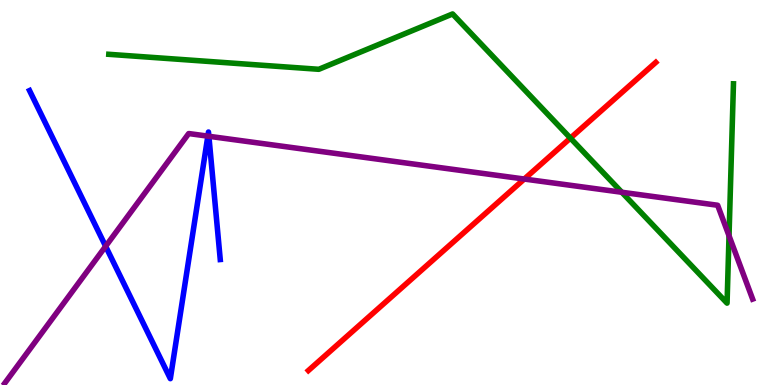[{'lines': ['blue', 'red'], 'intersections': []}, {'lines': ['green', 'red'], 'intersections': [{'x': 7.36, 'y': 6.41}]}, {'lines': ['purple', 'red'], 'intersections': [{'x': 6.76, 'y': 5.35}]}, {'lines': ['blue', 'green'], 'intersections': []}, {'lines': ['blue', 'purple'], 'intersections': [{'x': 1.36, 'y': 3.6}, {'x': 2.68, 'y': 6.46}, {'x': 2.7, 'y': 6.46}]}, {'lines': ['green', 'purple'], 'intersections': [{'x': 8.02, 'y': 5.01}, {'x': 9.41, 'y': 3.88}]}]